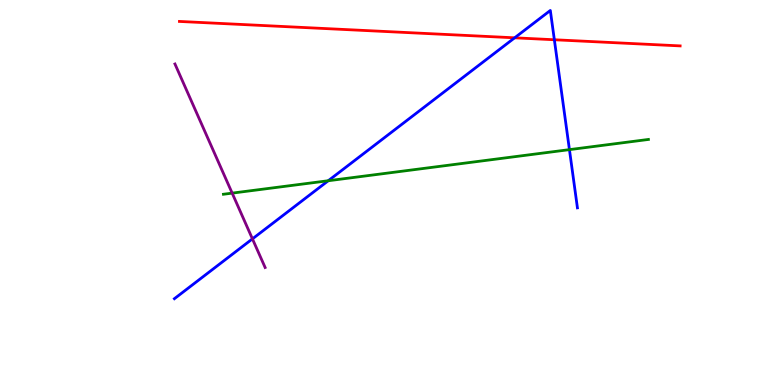[{'lines': ['blue', 'red'], 'intersections': [{'x': 6.64, 'y': 9.02}, {'x': 7.15, 'y': 8.97}]}, {'lines': ['green', 'red'], 'intersections': []}, {'lines': ['purple', 'red'], 'intersections': []}, {'lines': ['blue', 'green'], 'intersections': [{'x': 4.24, 'y': 5.31}, {'x': 7.35, 'y': 6.11}]}, {'lines': ['blue', 'purple'], 'intersections': [{'x': 3.26, 'y': 3.8}]}, {'lines': ['green', 'purple'], 'intersections': [{'x': 3.0, 'y': 4.98}]}]